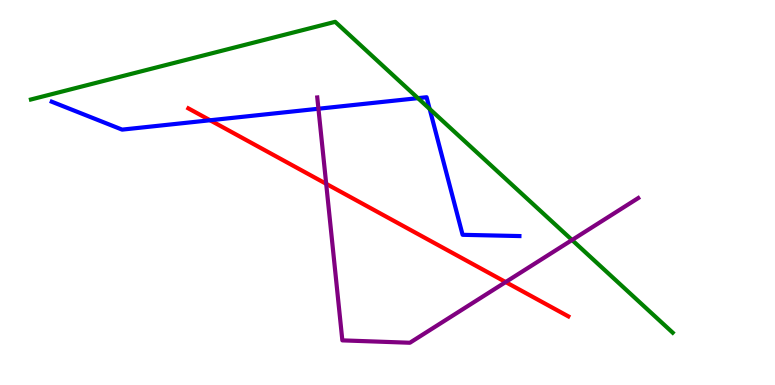[{'lines': ['blue', 'red'], 'intersections': [{'x': 2.71, 'y': 6.88}]}, {'lines': ['green', 'red'], 'intersections': []}, {'lines': ['purple', 'red'], 'intersections': [{'x': 4.21, 'y': 5.23}, {'x': 6.52, 'y': 2.67}]}, {'lines': ['blue', 'green'], 'intersections': [{'x': 5.39, 'y': 7.45}, {'x': 5.54, 'y': 7.17}]}, {'lines': ['blue', 'purple'], 'intersections': [{'x': 4.11, 'y': 7.18}]}, {'lines': ['green', 'purple'], 'intersections': [{'x': 7.38, 'y': 3.77}]}]